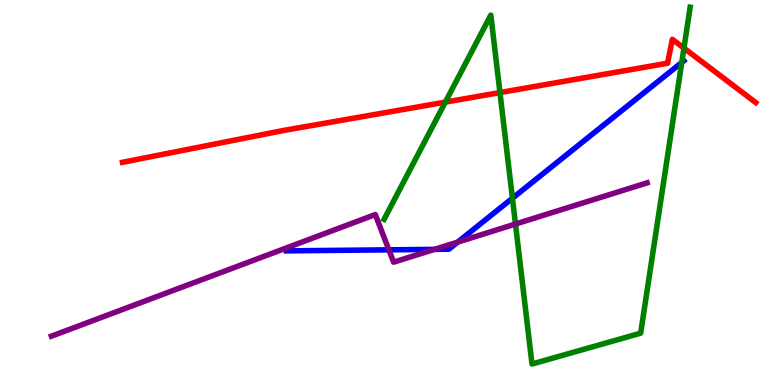[{'lines': ['blue', 'red'], 'intersections': []}, {'lines': ['green', 'red'], 'intersections': [{'x': 5.75, 'y': 7.35}, {'x': 6.45, 'y': 7.6}, {'x': 8.83, 'y': 8.75}]}, {'lines': ['purple', 'red'], 'intersections': []}, {'lines': ['blue', 'green'], 'intersections': [{'x': 6.61, 'y': 4.85}, {'x': 8.8, 'y': 8.38}]}, {'lines': ['blue', 'purple'], 'intersections': [{'x': 5.02, 'y': 3.51}, {'x': 5.61, 'y': 3.52}, {'x': 5.91, 'y': 3.71}]}, {'lines': ['green', 'purple'], 'intersections': [{'x': 6.65, 'y': 4.18}]}]